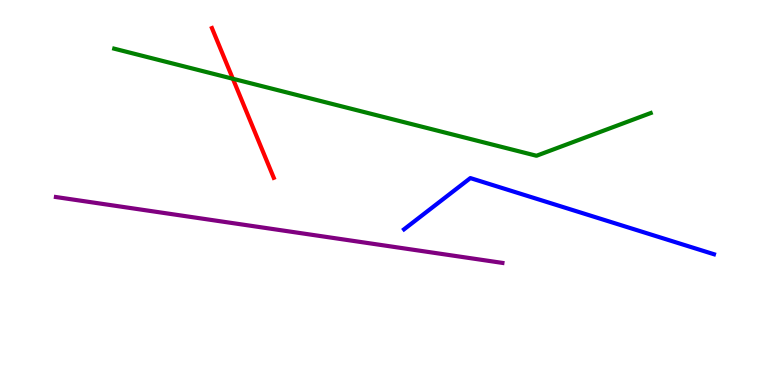[{'lines': ['blue', 'red'], 'intersections': []}, {'lines': ['green', 'red'], 'intersections': [{'x': 3.0, 'y': 7.95}]}, {'lines': ['purple', 'red'], 'intersections': []}, {'lines': ['blue', 'green'], 'intersections': []}, {'lines': ['blue', 'purple'], 'intersections': []}, {'lines': ['green', 'purple'], 'intersections': []}]